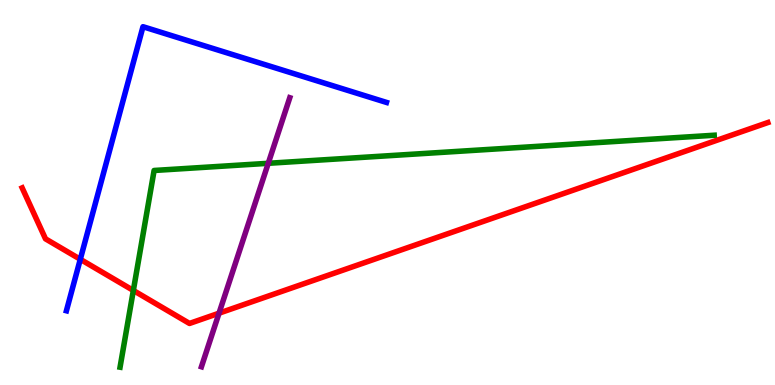[{'lines': ['blue', 'red'], 'intersections': [{'x': 1.04, 'y': 3.27}]}, {'lines': ['green', 'red'], 'intersections': [{'x': 1.72, 'y': 2.46}]}, {'lines': ['purple', 'red'], 'intersections': [{'x': 2.83, 'y': 1.87}]}, {'lines': ['blue', 'green'], 'intersections': []}, {'lines': ['blue', 'purple'], 'intersections': []}, {'lines': ['green', 'purple'], 'intersections': [{'x': 3.46, 'y': 5.76}]}]